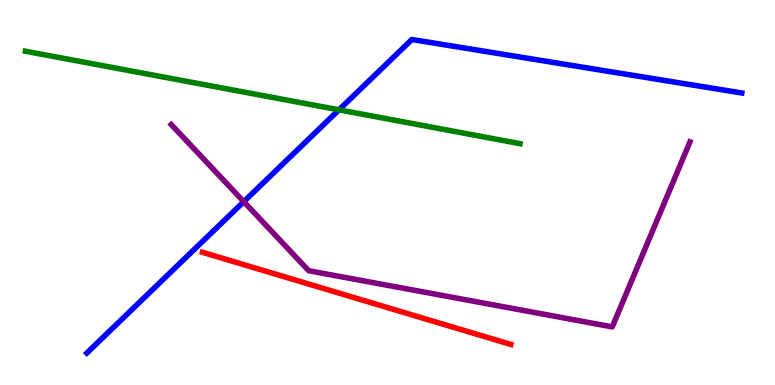[{'lines': ['blue', 'red'], 'intersections': []}, {'lines': ['green', 'red'], 'intersections': []}, {'lines': ['purple', 'red'], 'intersections': []}, {'lines': ['blue', 'green'], 'intersections': [{'x': 4.37, 'y': 7.15}]}, {'lines': ['blue', 'purple'], 'intersections': [{'x': 3.15, 'y': 4.76}]}, {'lines': ['green', 'purple'], 'intersections': []}]